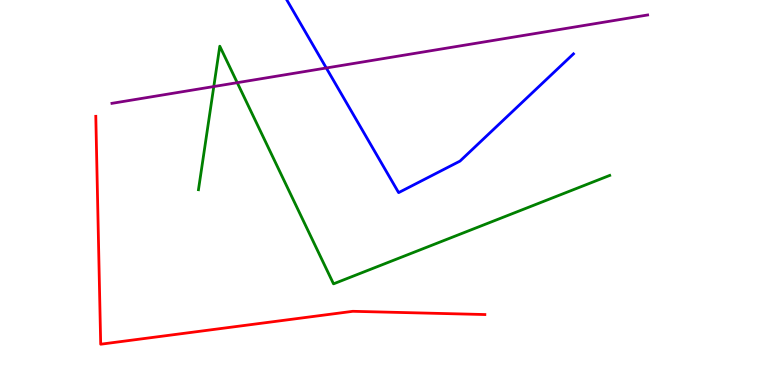[{'lines': ['blue', 'red'], 'intersections': []}, {'lines': ['green', 'red'], 'intersections': []}, {'lines': ['purple', 'red'], 'intersections': []}, {'lines': ['blue', 'green'], 'intersections': []}, {'lines': ['blue', 'purple'], 'intersections': [{'x': 4.21, 'y': 8.23}]}, {'lines': ['green', 'purple'], 'intersections': [{'x': 2.76, 'y': 7.75}, {'x': 3.06, 'y': 7.85}]}]